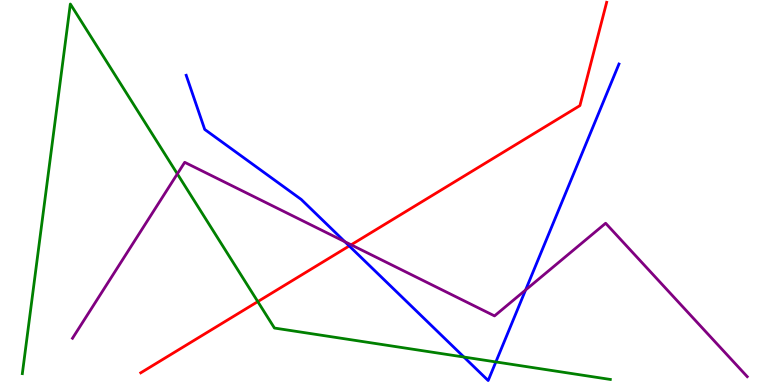[{'lines': ['blue', 'red'], 'intersections': [{'x': 4.51, 'y': 3.61}]}, {'lines': ['green', 'red'], 'intersections': [{'x': 3.33, 'y': 2.17}]}, {'lines': ['purple', 'red'], 'intersections': [{'x': 4.53, 'y': 3.64}]}, {'lines': ['blue', 'green'], 'intersections': [{'x': 5.99, 'y': 0.726}, {'x': 6.4, 'y': 0.599}]}, {'lines': ['blue', 'purple'], 'intersections': [{'x': 4.45, 'y': 3.72}, {'x': 6.78, 'y': 2.47}]}, {'lines': ['green', 'purple'], 'intersections': [{'x': 2.29, 'y': 5.48}]}]